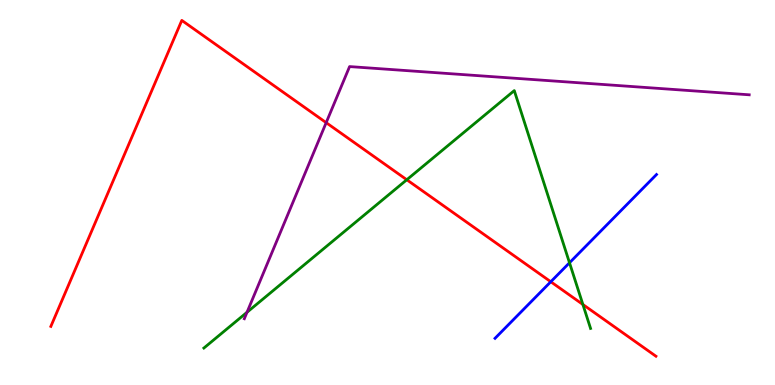[{'lines': ['blue', 'red'], 'intersections': [{'x': 7.11, 'y': 2.68}]}, {'lines': ['green', 'red'], 'intersections': [{'x': 5.25, 'y': 5.33}, {'x': 7.52, 'y': 2.09}]}, {'lines': ['purple', 'red'], 'intersections': [{'x': 4.21, 'y': 6.81}]}, {'lines': ['blue', 'green'], 'intersections': [{'x': 7.35, 'y': 3.17}]}, {'lines': ['blue', 'purple'], 'intersections': []}, {'lines': ['green', 'purple'], 'intersections': [{'x': 3.19, 'y': 1.89}]}]